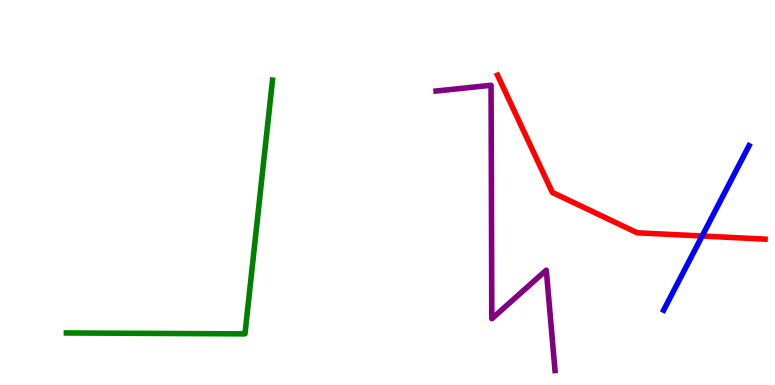[{'lines': ['blue', 'red'], 'intersections': [{'x': 9.06, 'y': 3.87}]}, {'lines': ['green', 'red'], 'intersections': []}, {'lines': ['purple', 'red'], 'intersections': []}, {'lines': ['blue', 'green'], 'intersections': []}, {'lines': ['blue', 'purple'], 'intersections': []}, {'lines': ['green', 'purple'], 'intersections': []}]